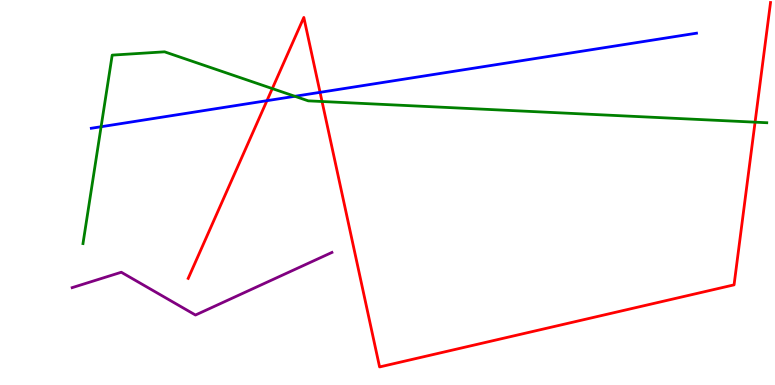[{'lines': ['blue', 'red'], 'intersections': [{'x': 3.44, 'y': 7.39}, {'x': 4.13, 'y': 7.6}]}, {'lines': ['green', 'red'], 'intersections': [{'x': 3.51, 'y': 7.7}, {'x': 4.16, 'y': 7.36}, {'x': 9.74, 'y': 6.83}]}, {'lines': ['purple', 'red'], 'intersections': []}, {'lines': ['blue', 'green'], 'intersections': [{'x': 1.3, 'y': 6.71}, {'x': 3.8, 'y': 7.5}]}, {'lines': ['blue', 'purple'], 'intersections': []}, {'lines': ['green', 'purple'], 'intersections': []}]